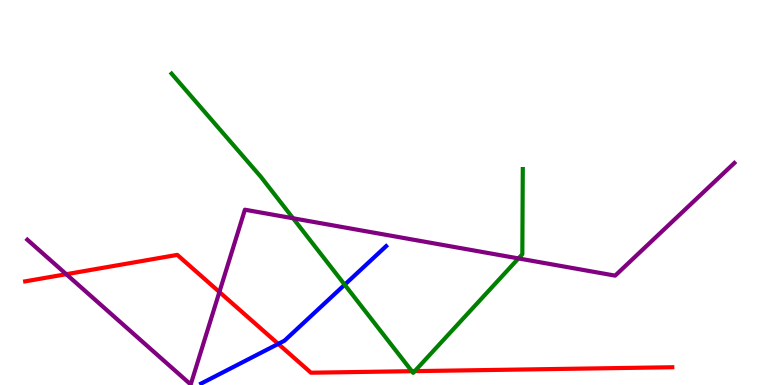[{'lines': ['blue', 'red'], 'intersections': [{'x': 3.59, 'y': 1.07}]}, {'lines': ['green', 'red'], 'intersections': [{'x': 5.31, 'y': 0.359}, {'x': 5.35, 'y': 0.36}]}, {'lines': ['purple', 'red'], 'intersections': [{'x': 0.855, 'y': 2.88}, {'x': 2.83, 'y': 2.42}]}, {'lines': ['blue', 'green'], 'intersections': [{'x': 4.45, 'y': 2.61}]}, {'lines': ['blue', 'purple'], 'intersections': []}, {'lines': ['green', 'purple'], 'intersections': [{'x': 3.78, 'y': 4.33}, {'x': 6.69, 'y': 3.29}]}]